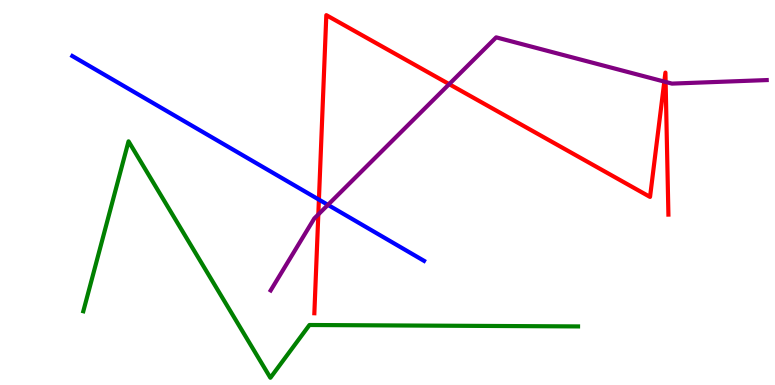[{'lines': ['blue', 'red'], 'intersections': [{'x': 4.12, 'y': 4.82}]}, {'lines': ['green', 'red'], 'intersections': []}, {'lines': ['purple', 'red'], 'intersections': [{'x': 4.11, 'y': 4.43}, {'x': 5.8, 'y': 7.81}, {'x': 8.57, 'y': 7.88}, {'x': 8.59, 'y': 7.87}]}, {'lines': ['blue', 'green'], 'intersections': []}, {'lines': ['blue', 'purple'], 'intersections': [{'x': 4.23, 'y': 4.68}]}, {'lines': ['green', 'purple'], 'intersections': []}]